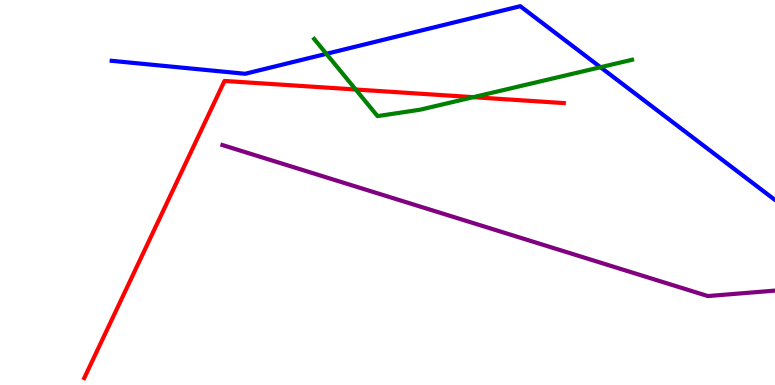[{'lines': ['blue', 'red'], 'intersections': []}, {'lines': ['green', 'red'], 'intersections': [{'x': 4.59, 'y': 7.68}, {'x': 6.11, 'y': 7.48}]}, {'lines': ['purple', 'red'], 'intersections': []}, {'lines': ['blue', 'green'], 'intersections': [{'x': 4.21, 'y': 8.6}, {'x': 7.75, 'y': 8.25}]}, {'lines': ['blue', 'purple'], 'intersections': []}, {'lines': ['green', 'purple'], 'intersections': []}]